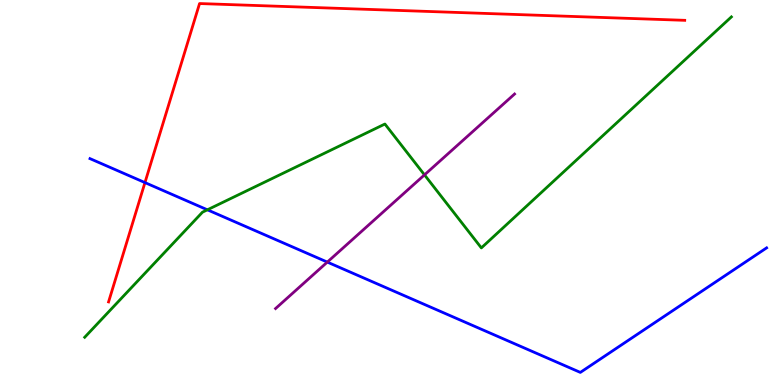[{'lines': ['blue', 'red'], 'intersections': [{'x': 1.87, 'y': 5.26}]}, {'lines': ['green', 'red'], 'intersections': []}, {'lines': ['purple', 'red'], 'intersections': []}, {'lines': ['blue', 'green'], 'intersections': [{'x': 2.68, 'y': 4.55}]}, {'lines': ['blue', 'purple'], 'intersections': [{'x': 4.22, 'y': 3.19}]}, {'lines': ['green', 'purple'], 'intersections': [{'x': 5.48, 'y': 5.46}]}]